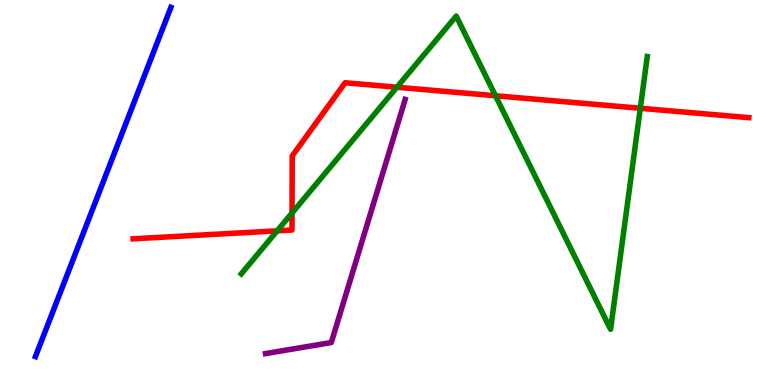[{'lines': ['blue', 'red'], 'intersections': []}, {'lines': ['green', 'red'], 'intersections': [{'x': 3.58, 'y': 4.0}, {'x': 3.77, 'y': 4.47}, {'x': 5.12, 'y': 7.73}, {'x': 6.39, 'y': 7.51}, {'x': 8.26, 'y': 7.19}]}, {'lines': ['purple', 'red'], 'intersections': []}, {'lines': ['blue', 'green'], 'intersections': []}, {'lines': ['blue', 'purple'], 'intersections': []}, {'lines': ['green', 'purple'], 'intersections': []}]